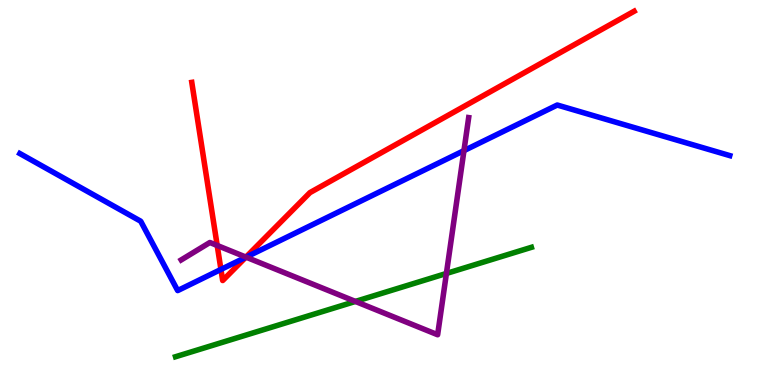[{'lines': ['blue', 'red'], 'intersections': [{'x': 2.85, 'y': 3.0}, {'x': 3.17, 'y': 3.32}]}, {'lines': ['green', 'red'], 'intersections': []}, {'lines': ['purple', 'red'], 'intersections': [{'x': 2.8, 'y': 3.62}, {'x': 3.17, 'y': 3.32}]}, {'lines': ['blue', 'green'], 'intersections': []}, {'lines': ['blue', 'purple'], 'intersections': [{'x': 3.17, 'y': 3.32}, {'x': 5.99, 'y': 6.09}]}, {'lines': ['green', 'purple'], 'intersections': [{'x': 4.59, 'y': 2.17}, {'x': 5.76, 'y': 2.9}]}]